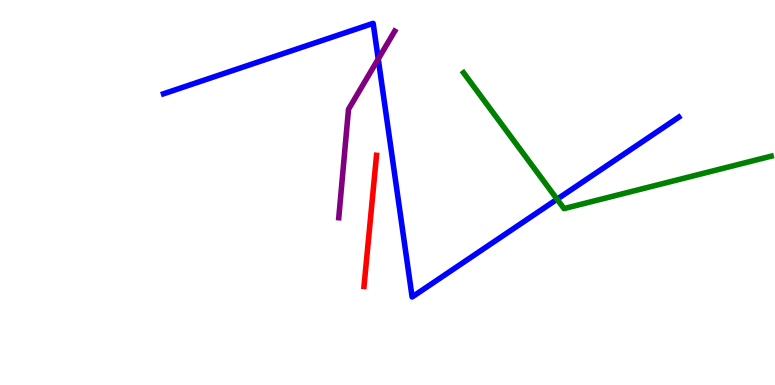[{'lines': ['blue', 'red'], 'intersections': []}, {'lines': ['green', 'red'], 'intersections': []}, {'lines': ['purple', 'red'], 'intersections': []}, {'lines': ['blue', 'green'], 'intersections': [{'x': 7.19, 'y': 4.83}]}, {'lines': ['blue', 'purple'], 'intersections': [{'x': 4.88, 'y': 8.47}]}, {'lines': ['green', 'purple'], 'intersections': []}]